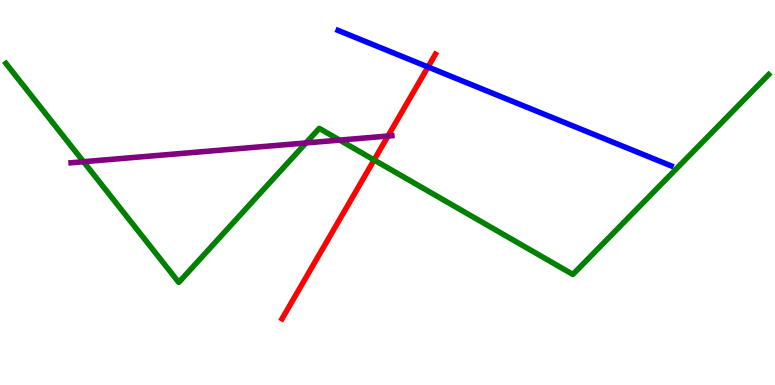[{'lines': ['blue', 'red'], 'intersections': [{'x': 5.52, 'y': 8.26}]}, {'lines': ['green', 'red'], 'intersections': [{'x': 4.83, 'y': 5.85}]}, {'lines': ['purple', 'red'], 'intersections': [{'x': 5.01, 'y': 6.47}]}, {'lines': ['blue', 'green'], 'intersections': []}, {'lines': ['blue', 'purple'], 'intersections': []}, {'lines': ['green', 'purple'], 'intersections': [{'x': 1.08, 'y': 5.8}, {'x': 3.95, 'y': 6.29}, {'x': 4.38, 'y': 6.36}]}]